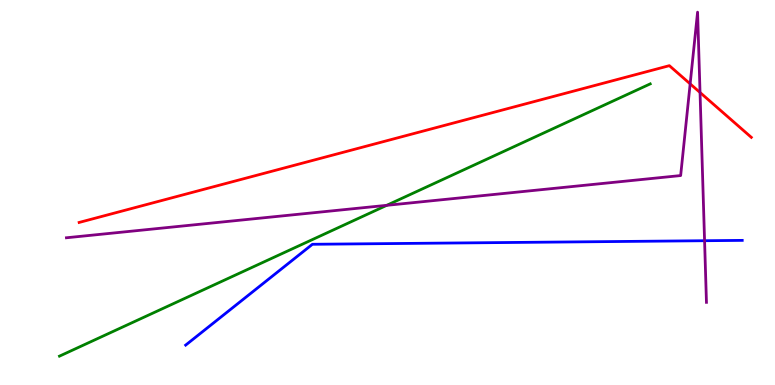[{'lines': ['blue', 'red'], 'intersections': []}, {'lines': ['green', 'red'], 'intersections': []}, {'lines': ['purple', 'red'], 'intersections': [{'x': 8.91, 'y': 7.82}, {'x': 9.03, 'y': 7.6}]}, {'lines': ['blue', 'green'], 'intersections': []}, {'lines': ['blue', 'purple'], 'intersections': [{'x': 9.09, 'y': 3.75}]}, {'lines': ['green', 'purple'], 'intersections': [{'x': 4.99, 'y': 4.67}]}]